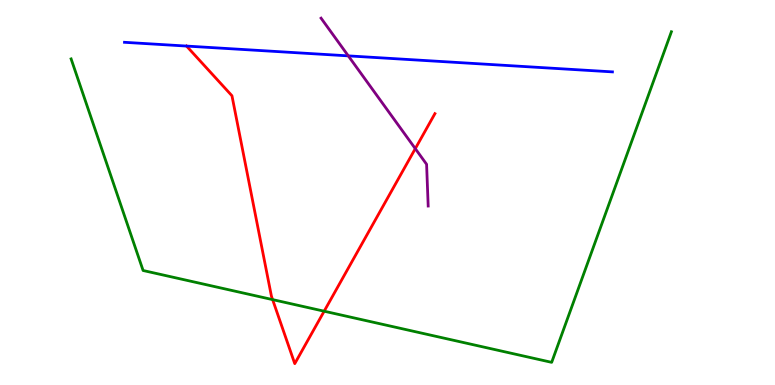[{'lines': ['blue', 'red'], 'intersections': [{'x': 2.41, 'y': 8.8}]}, {'lines': ['green', 'red'], 'intersections': [{'x': 3.52, 'y': 2.22}, {'x': 4.18, 'y': 1.92}]}, {'lines': ['purple', 'red'], 'intersections': [{'x': 5.36, 'y': 6.14}]}, {'lines': ['blue', 'green'], 'intersections': []}, {'lines': ['blue', 'purple'], 'intersections': [{'x': 4.49, 'y': 8.55}]}, {'lines': ['green', 'purple'], 'intersections': []}]